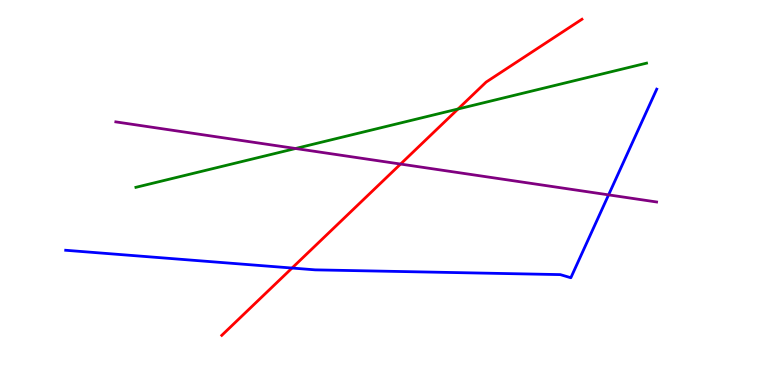[{'lines': ['blue', 'red'], 'intersections': [{'x': 3.77, 'y': 3.04}]}, {'lines': ['green', 'red'], 'intersections': [{'x': 5.91, 'y': 7.17}]}, {'lines': ['purple', 'red'], 'intersections': [{'x': 5.17, 'y': 5.74}]}, {'lines': ['blue', 'green'], 'intersections': []}, {'lines': ['blue', 'purple'], 'intersections': [{'x': 7.85, 'y': 4.94}]}, {'lines': ['green', 'purple'], 'intersections': [{'x': 3.81, 'y': 6.14}]}]